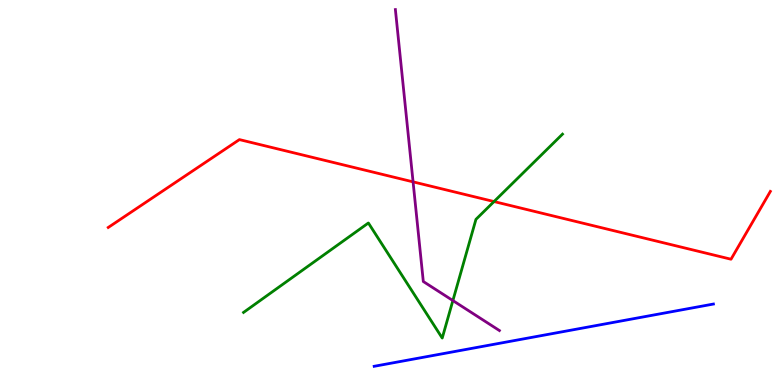[{'lines': ['blue', 'red'], 'intersections': []}, {'lines': ['green', 'red'], 'intersections': [{'x': 6.37, 'y': 4.76}]}, {'lines': ['purple', 'red'], 'intersections': [{'x': 5.33, 'y': 5.28}]}, {'lines': ['blue', 'green'], 'intersections': []}, {'lines': ['blue', 'purple'], 'intersections': []}, {'lines': ['green', 'purple'], 'intersections': [{'x': 5.84, 'y': 2.19}]}]